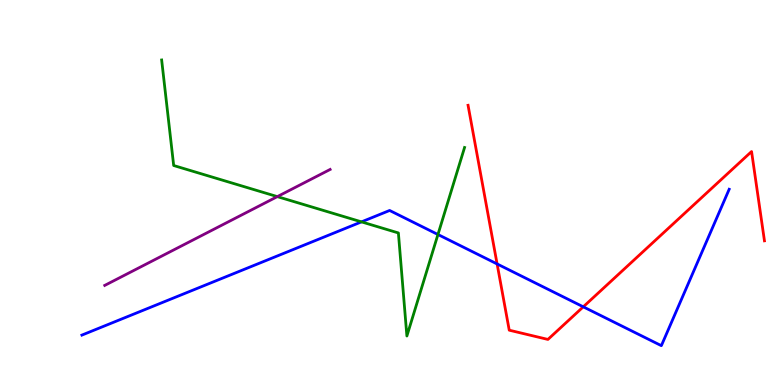[{'lines': ['blue', 'red'], 'intersections': [{'x': 6.41, 'y': 3.14}, {'x': 7.53, 'y': 2.03}]}, {'lines': ['green', 'red'], 'intersections': []}, {'lines': ['purple', 'red'], 'intersections': []}, {'lines': ['blue', 'green'], 'intersections': [{'x': 4.66, 'y': 4.24}, {'x': 5.65, 'y': 3.91}]}, {'lines': ['blue', 'purple'], 'intersections': []}, {'lines': ['green', 'purple'], 'intersections': [{'x': 3.58, 'y': 4.89}]}]